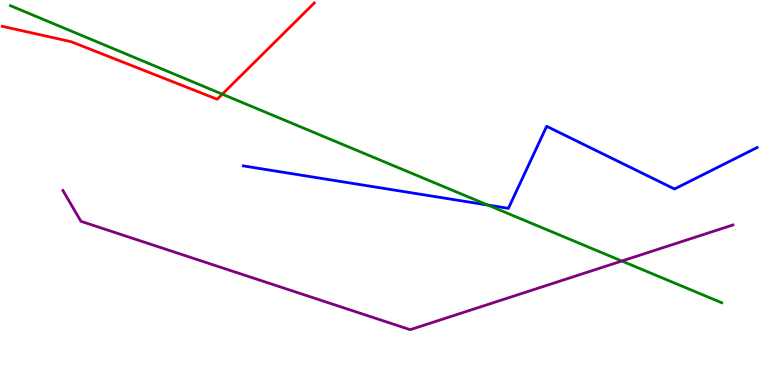[{'lines': ['blue', 'red'], 'intersections': []}, {'lines': ['green', 'red'], 'intersections': [{'x': 2.87, 'y': 7.55}]}, {'lines': ['purple', 'red'], 'intersections': []}, {'lines': ['blue', 'green'], 'intersections': [{'x': 6.29, 'y': 4.67}]}, {'lines': ['blue', 'purple'], 'intersections': []}, {'lines': ['green', 'purple'], 'intersections': [{'x': 8.02, 'y': 3.22}]}]